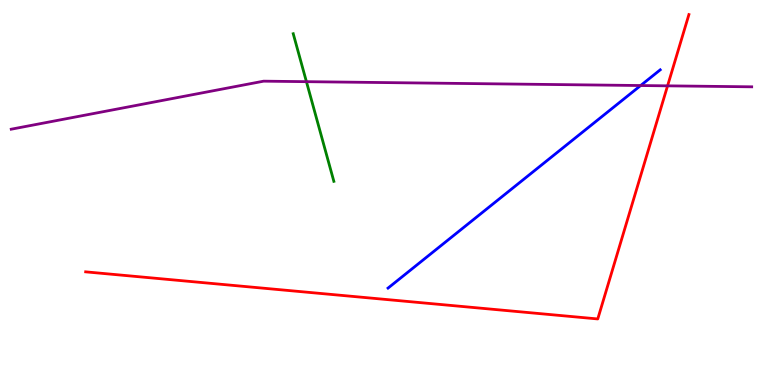[{'lines': ['blue', 'red'], 'intersections': []}, {'lines': ['green', 'red'], 'intersections': []}, {'lines': ['purple', 'red'], 'intersections': [{'x': 8.61, 'y': 7.77}]}, {'lines': ['blue', 'green'], 'intersections': []}, {'lines': ['blue', 'purple'], 'intersections': [{'x': 8.27, 'y': 7.78}]}, {'lines': ['green', 'purple'], 'intersections': [{'x': 3.95, 'y': 7.88}]}]